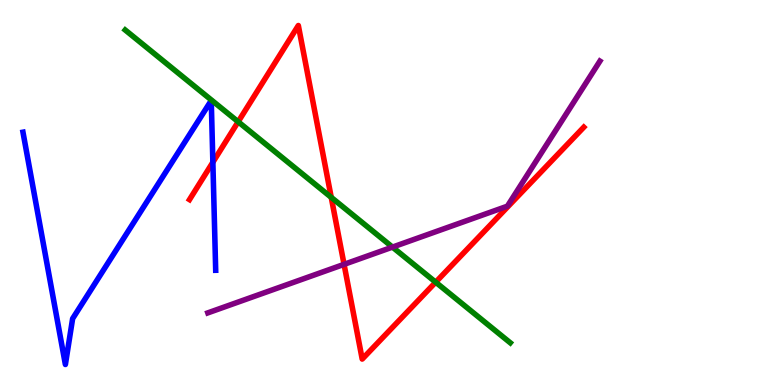[{'lines': ['blue', 'red'], 'intersections': [{'x': 2.75, 'y': 5.79}]}, {'lines': ['green', 'red'], 'intersections': [{'x': 3.07, 'y': 6.84}, {'x': 4.27, 'y': 4.87}, {'x': 5.62, 'y': 2.67}]}, {'lines': ['purple', 'red'], 'intersections': [{'x': 4.44, 'y': 3.13}]}, {'lines': ['blue', 'green'], 'intersections': []}, {'lines': ['blue', 'purple'], 'intersections': []}, {'lines': ['green', 'purple'], 'intersections': [{'x': 5.06, 'y': 3.58}]}]